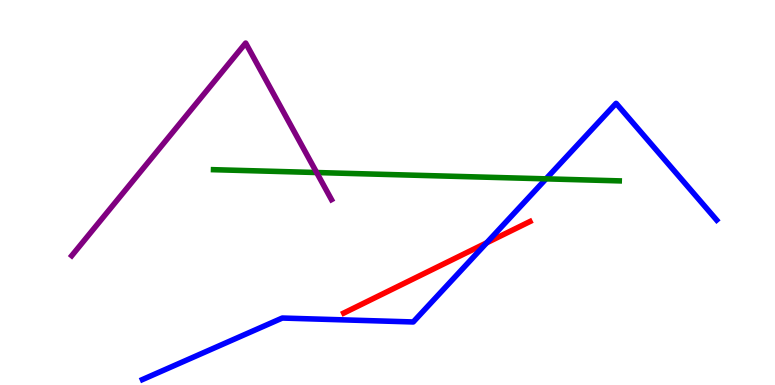[{'lines': ['blue', 'red'], 'intersections': [{'x': 6.28, 'y': 3.69}]}, {'lines': ['green', 'red'], 'intersections': []}, {'lines': ['purple', 'red'], 'intersections': []}, {'lines': ['blue', 'green'], 'intersections': [{'x': 7.05, 'y': 5.35}]}, {'lines': ['blue', 'purple'], 'intersections': []}, {'lines': ['green', 'purple'], 'intersections': [{'x': 4.09, 'y': 5.52}]}]